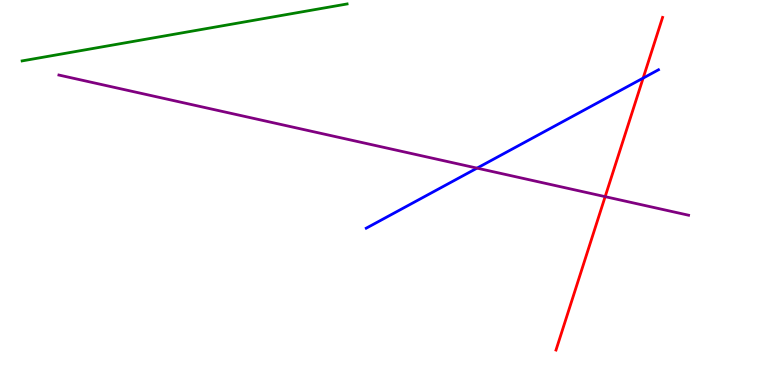[{'lines': ['blue', 'red'], 'intersections': [{'x': 8.3, 'y': 7.97}]}, {'lines': ['green', 'red'], 'intersections': []}, {'lines': ['purple', 'red'], 'intersections': [{'x': 7.81, 'y': 4.89}]}, {'lines': ['blue', 'green'], 'intersections': []}, {'lines': ['blue', 'purple'], 'intersections': [{'x': 6.16, 'y': 5.63}]}, {'lines': ['green', 'purple'], 'intersections': []}]